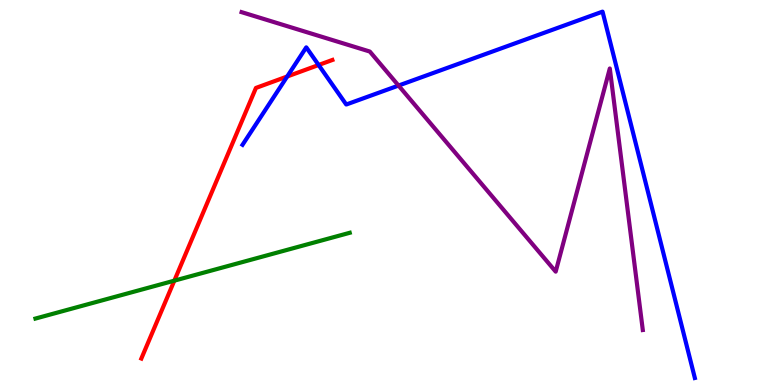[{'lines': ['blue', 'red'], 'intersections': [{'x': 3.71, 'y': 8.01}, {'x': 4.11, 'y': 8.31}]}, {'lines': ['green', 'red'], 'intersections': [{'x': 2.25, 'y': 2.71}]}, {'lines': ['purple', 'red'], 'intersections': []}, {'lines': ['blue', 'green'], 'intersections': []}, {'lines': ['blue', 'purple'], 'intersections': [{'x': 5.14, 'y': 7.78}]}, {'lines': ['green', 'purple'], 'intersections': []}]